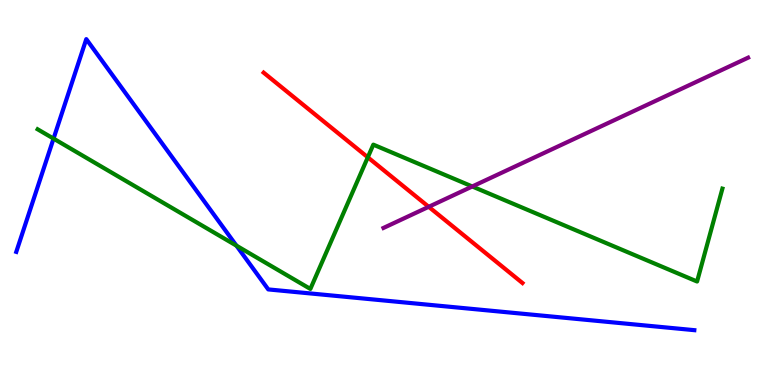[{'lines': ['blue', 'red'], 'intersections': []}, {'lines': ['green', 'red'], 'intersections': [{'x': 4.75, 'y': 5.91}]}, {'lines': ['purple', 'red'], 'intersections': [{'x': 5.53, 'y': 4.63}]}, {'lines': ['blue', 'green'], 'intersections': [{'x': 0.691, 'y': 6.4}, {'x': 3.05, 'y': 3.62}]}, {'lines': ['blue', 'purple'], 'intersections': []}, {'lines': ['green', 'purple'], 'intersections': [{'x': 6.09, 'y': 5.16}]}]